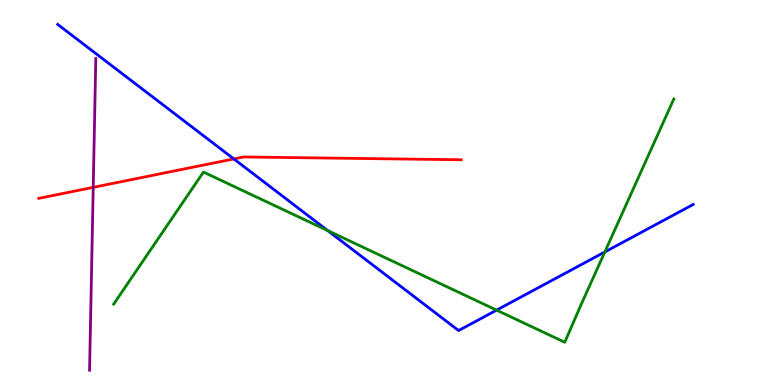[{'lines': ['blue', 'red'], 'intersections': [{'x': 3.02, 'y': 5.87}]}, {'lines': ['green', 'red'], 'intersections': []}, {'lines': ['purple', 'red'], 'intersections': [{'x': 1.2, 'y': 5.13}]}, {'lines': ['blue', 'green'], 'intersections': [{'x': 4.23, 'y': 4.01}, {'x': 6.41, 'y': 1.94}, {'x': 7.8, 'y': 3.46}]}, {'lines': ['blue', 'purple'], 'intersections': []}, {'lines': ['green', 'purple'], 'intersections': []}]